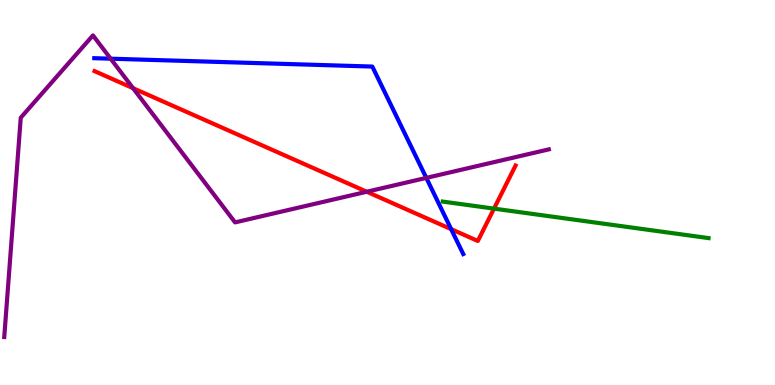[{'lines': ['blue', 'red'], 'intersections': [{'x': 5.82, 'y': 4.05}]}, {'lines': ['green', 'red'], 'intersections': [{'x': 6.37, 'y': 4.58}]}, {'lines': ['purple', 'red'], 'intersections': [{'x': 1.72, 'y': 7.71}, {'x': 4.73, 'y': 5.02}]}, {'lines': ['blue', 'green'], 'intersections': []}, {'lines': ['blue', 'purple'], 'intersections': [{'x': 1.43, 'y': 8.48}, {'x': 5.5, 'y': 5.38}]}, {'lines': ['green', 'purple'], 'intersections': []}]